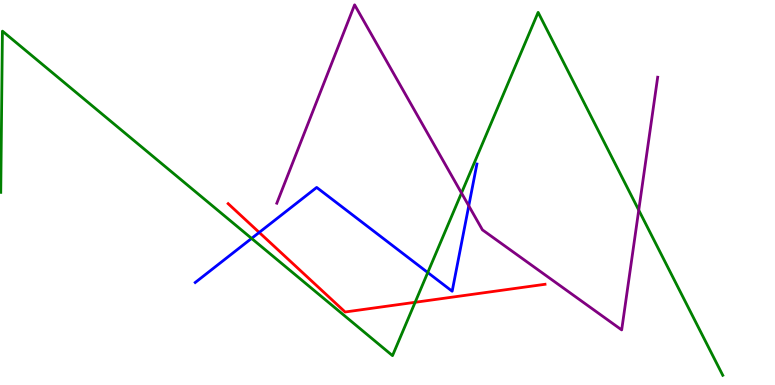[{'lines': ['blue', 'red'], 'intersections': [{'x': 3.34, 'y': 3.96}]}, {'lines': ['green', 'red'], 'intersections': [{'x': 5.36, 'y': 2.15}]}, {'lines': ['purple', 'red'], 'intersections': []}, {'lines': ['blue', 'green'], 'intersections': [{'x': 3.25, 'y': 3.81}, {'x': 5.52, 'y': 2.92}]}, {'lines': ['blue', 'purple'], 'intersections': [{'x': 6.05, 'y': 4.65}]}, {'lines': ['green', 'purple'], 'intersections': [{'x': 5.95, 'y': 4.99}, {'x': 8.24, 'y': 4.54}]}]